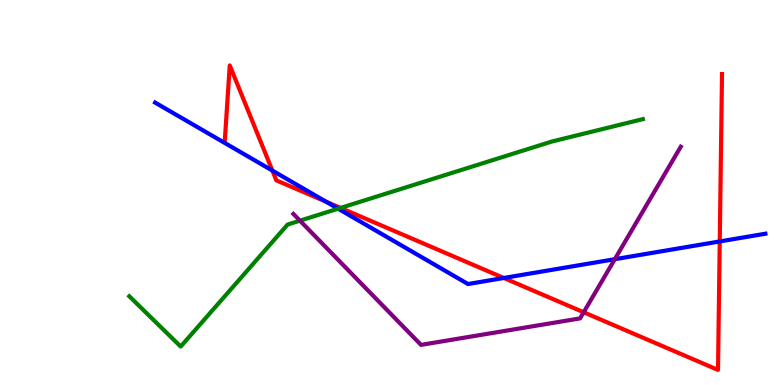[{'lines': ['blue', 'red'], 'intersections': [{'x': 3.51, 'y': 5.57}, {'x': 4.21, 'y': 4.76}, {'x': 6.5, 'y': 2.78}, {'x': 9.29, 'y': 3.73}]}, {'lines': ['green', 'red'], 'intersections': [{'x': 4.39, 'y': 4.6}]}, {'lines': ['purple', 'red'], 'intersections': [{'x': 7.53, 'y': 1.89}]}, {'lines': ['blue', 'green'], 'intersections': [{'x': 4.36, 'y': 4.58}]}, {'lines': ['blue', 'purple'], 'intersections': [{'x': 7.93, 'y': 3.27}]}, {'lines': ['green', 'purple'], 'intersections': [{'x': 3.87, 'y': 4.27}]}]